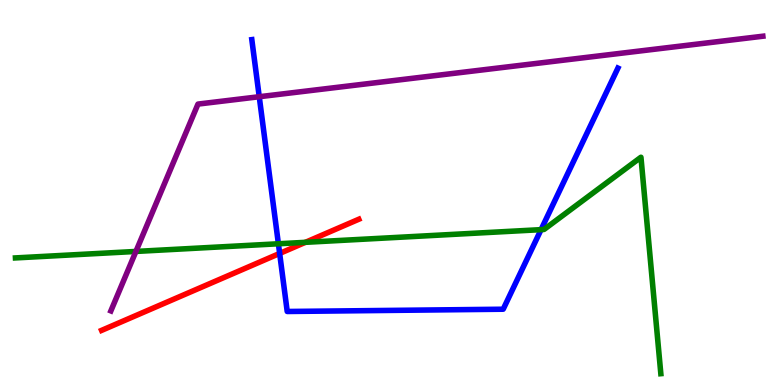[{'lines': ['blue', 'red'], 'intersections': [{'x': 3.61, 'y': 3.42}]}, {'lines': ['green', 'red'], 'intersections': [{'x': 3.94, 'y': 3.71}]}, {'lines': ['purple', 'red'], 'intersections': []}, {'lines': ['blue', 'green'], 'intersections': [{'x': 3.59, 'y': 3.67}, {'x': 6.98, 'y': 4.04}]}, {'lines': ['blue', 'purple'], 'intersections': [{'x': 3.35, 'y': 7.49}]}, {'lines': ['green', 'purple'], 'intersections': [{'x': 1.75, 'y': 3.47}]}]